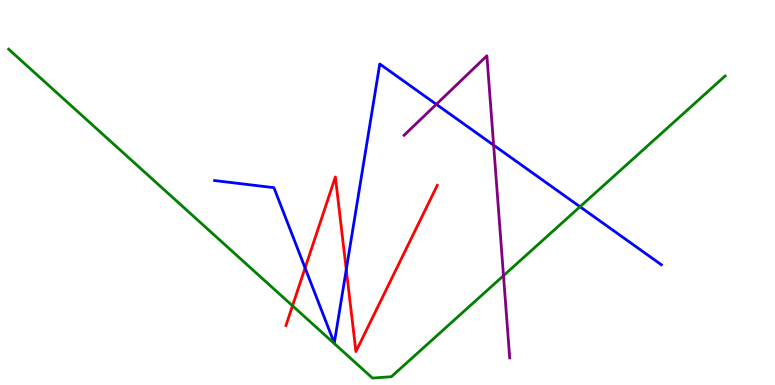[{'lines': ['blue', 'red'], 'intersections': [{'x': 3.94, 'y': 3.04}, {'x': 4.47, 'y': 3.0}]}, {'lines': ['green', 'red'], 'intersections': [{'x': 3.77, 'y': 2.06}]}, {'lines': ['purple', 'red'], 'intersections': []}, {'lines': ['blue', 'green'], 'intersections': [{'x': 7.48, 'y': 4.63}]}, {'lines': ['blue', 'purple'], 'intersections': [{'x': 5.63, 'y': 7.29}, {'x': 6.37, 'y': 6.23}]}, {'lines': ['green', 'purple'], 'intersections': [{'x': 6.5, 'y': 2.84}]}]